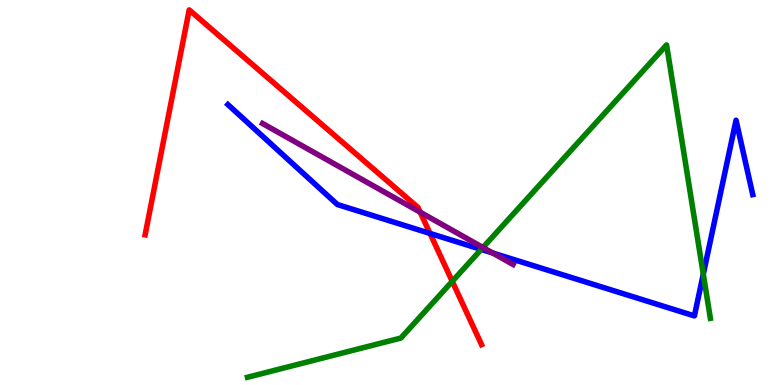[{'lines': ['blue', 'red'], 'intersections': [{'x': 5.55, 'y': 3.94}]}, {'lines': ['green', 'red'], 'intersections': [{'x': 5.84, 'y': 2.69}]}, {'lines': ['purple', 'red'], 'intersections': [{'x': 5.42, 'y': 4.49}]}, {'lines': ['blue', 'green'], 'intersections': [{'x': 6.21, 'y': 3.52}, {'x': 9.07, 'y': 2.88}]}, {'lines': ['blue', 'purple'], 'intersections': [{'x': 6.36, 'y': 3.43}]}, {'lines': ['green', 'purple'], 'intersections': [{'x': 6.23, 'y': 3.57}]}]